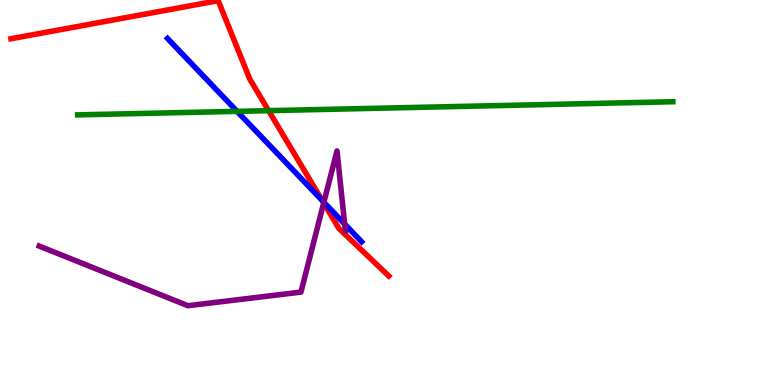[{'lines': ['blue', 'red'], 'intersections': [{'x': 4.16, 'y': 4.79}]}, {'lines': ['green', 'red'], 'intersections': [{'x': 3.47, 'y': 7.13}]}, {'lines': ['purple', 'red'], 'intersections': [{'x': 4.18, 'y': 4.73}]}, {'lines': ['blue', 'green'], 'intersections': [{'x': 3.06, 'y': 7.11}]}, {'lines': ['blue', 'purple'], 'intersections': [{'x': 4.18, 'y': 4.75}, {'x': 4.45, 'y': 4.18}]}, {'lines': ['green', 'purple'], 'intersections': []}]